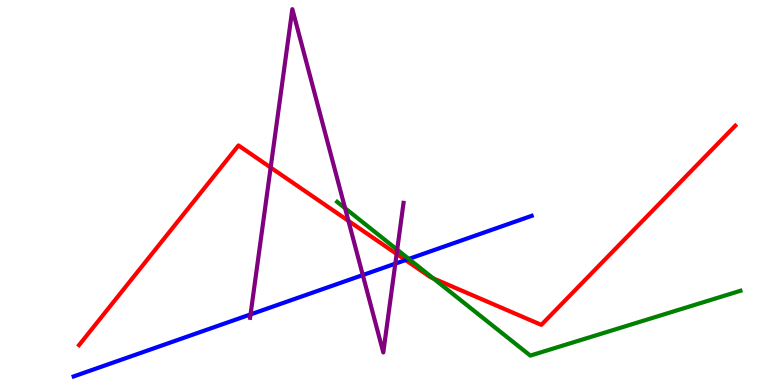[{'lines': ['blue', 'red'], 'intersections': [{'x': 5.23, 'y': 3.25}]}, {'lines': ['green', 'red'], 'intersections': [{'x': 5.59, 'y': 2.77}]}, {'lines': ['purple', 'red'], 'intersections': [{'x': 3.49, 'y': 5.65}, {'x': 4.5, 'y': 4.26}, {'x': 5.12, 'y': 3.4}]}, {'lines': ['blue', 'green'], 'intersections': [{'x': 5.28, 'y': 3.27}]}, {'lines': ['blue', 'purple'], 'intersections': [{'x': 3.23, 'y': 1.83}, {'x': 4.68, 'y': 2.86}, {'x': 5.1, 'y': 3.15}]}, {'lines': ['green', 'purple'], 'intersections': [{'x': 4.45, 'y': 4.59}, {'x': 5.13, 'y': 3.52}]}]